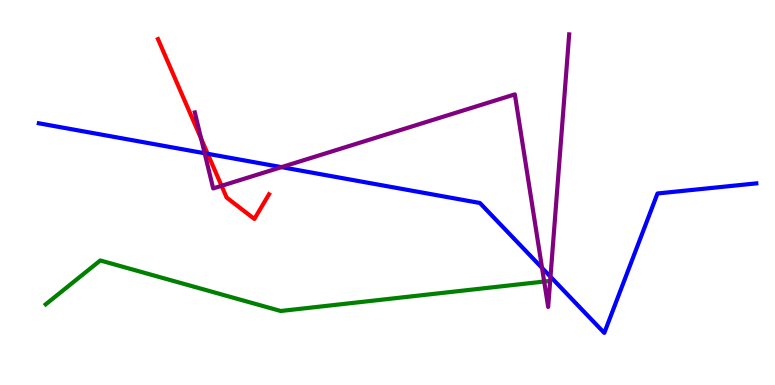[{'lines': ['blue', 'red'], 'intersections': [{'x': 2.68, 'y': 6.01}]}, {'lines': ['green', 'red'], 'intersections': []}, {'lines': ['purple', 'red'], 'intersections': [{'x': 2.6, 'y': 6.39}, {'x': 2.86, 'y': 5.17}]}, {'lines': ['blue', 'green'], 'intersections': []}, {'lines': ['blue', 'purple'], 'intersections': [{'x': 2.64, 'y': 6.02}, {'x': 3.63, 'y': 5.66}, {'x': 6.99, 'y': 3.04}, {'x': 7.1, 'y': 2.81}]}, {'lines': ['green', 'purple'], 'intersections': [{'x': 7.02, 'y': 2.69}]}]